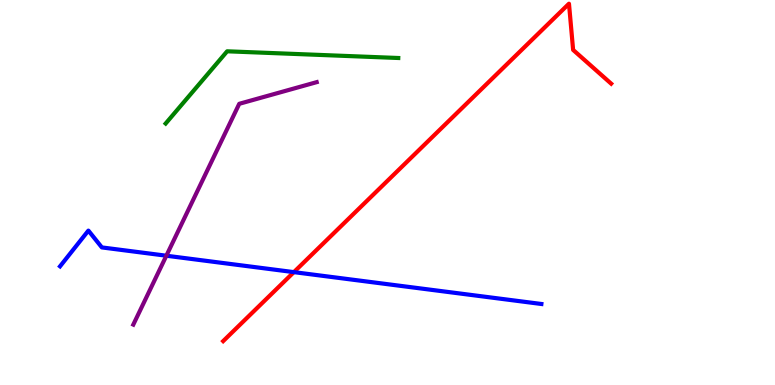[{'lines': ['blue', 'red'], 'intersections': [{'x': 3.79, 'y': 2.93}]}, {'lines': ['green', 'red'], 'intersections': []}, {'lines': ['purple', 'red'], 'intersections': []}, {'lines': ['blue', 'green'], 'intersections': []}, {'lines': ['blue', 'purple'], 'intersections': [{'x': 2.15, 'y': 3.36}]}, {'lines': ['green', 'purple'], 'intersections': []}]